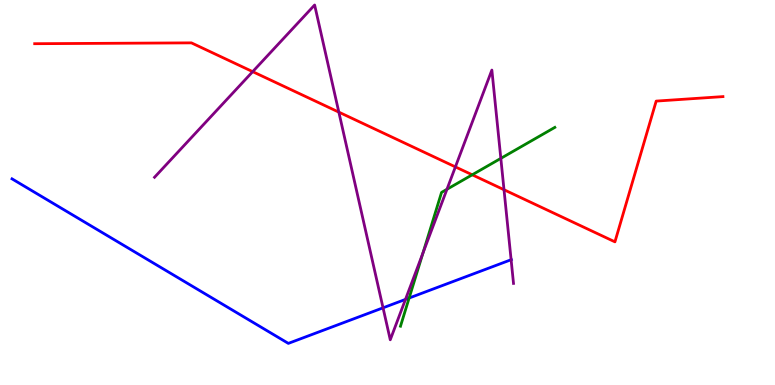[{'lines': ['blue', 'red'], 'intersections': []}, {'lines': ['green', 'red'], 'intersections': [{'x': 6.09, 'y': 5.46}]}, {'lines': ['purple', 'red'], 'intersections': [{'x': 3.26, 'y': 8.14}, {'x': 4.37, 'y': 7.09}, {'x': 5.88, 'y': 5.67}, {'x': 6.5, 'y': 5.07}]}, {'lines': ['blue', 'green'], 'intersections': [{'x': 5.28, 'y': 2.26}]}, {'lines': ['blue', 'purple'], 'intersections': [{'x': 4.94, 'y': 2.0}, {'x': 5.23, 'y': 2.22}, {'x': 6.59, 'y': 3.25}]}, {'lines': ['green', 'purple'], 'intersections': [{'x': 5.46, 'y': 3.43}, {'x': 5.77, 'y': 5.08}, {'x': 6.46, 'y': 5.89}]}]